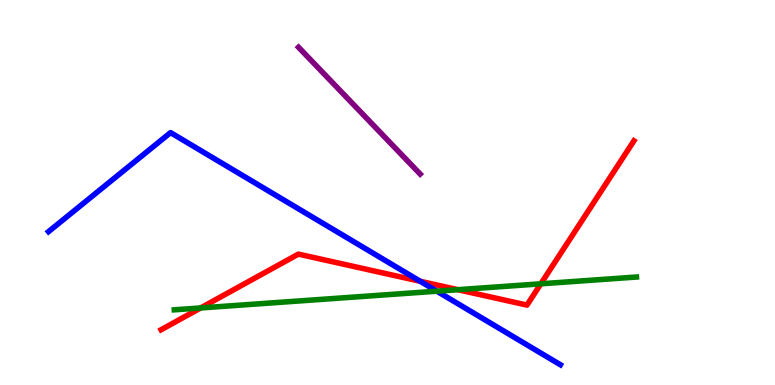[{'lines': ['blue', 'red'], 'intersections': [{'x': 5.42, 'y': 2.69}]}, {'lines': ['green', 'red'], 'intersections': [{'x': 2.59, 'y': 2.0}, {'x': 5.91, 'y': 2.48}, {'x': 6.98, 'y': 2.63}]}, {'lines': ['purple', 'red'], 'intersections': []}, {'lines': ['blue', 'green'], 'intersections': [{'x': 5.64, 'y': 2.44}]}, {'lines': ['blue', 'purple'], 'intersections': []}, {'lines': ['green', 'purple'], 'intersections': []}]